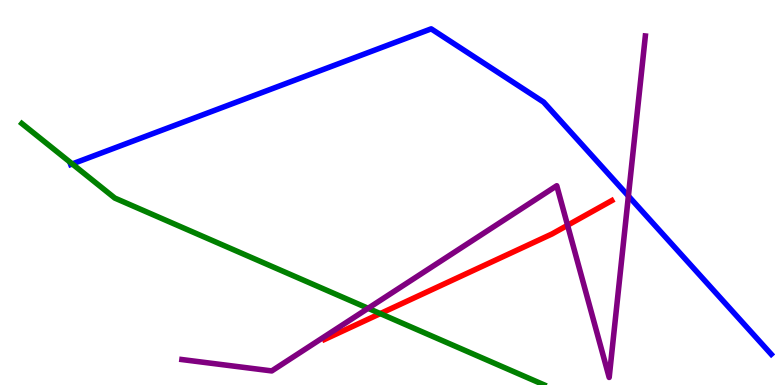[{'lines': ['blue', 'red'], 'intersections': []}, {'lines': ['green', 'red'], 'intersections': [{'x': 4.91, 'y': 1.85}]}, {'lines': ['purple', 'red'], 'intersections': [{'x': 7.32, 'y': 4.15}]}, {'lines': ['blue', 'green'], 'intersections': [{'x': 0.932, 'y': 5.74}]}, {'lines': ['blue', 'purple'], 'intersections': [{'x': 8.11, 'y': 4.91}]}, {'lines': ['green', 'purple'], 'intersections': [{'x': 4.75, 'y': 1.99}]}]